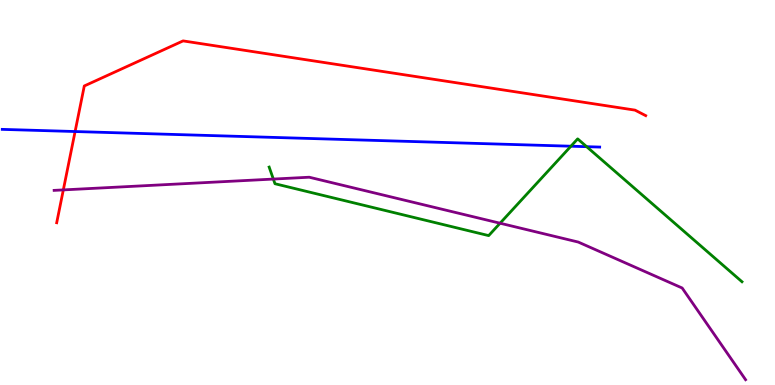[{'lines': ['blue', 'red'], 'intersections': [{'x': 0.969, 'y': 6.58}]}, {'lines': ['green', 'red'], 'intersections': []}, {'lines': ['purple', 'red'], 'intersections': [{'x': 0.817, 'y': 5.07}]}, {'lines': ['blue', 'green'], 'intersections': [{'x': 7.37, 'y': 6.2}, {'x': 7.57, 'y': 6.19}]}, {'lines': ['blue', 'purple'], 'intersections': []}, {'lines': ['green', 'purple'], 'intersections': [{'x': 3.53, 'y': 5.35}, {'x': 6.45, 'y': 4.2}]}]